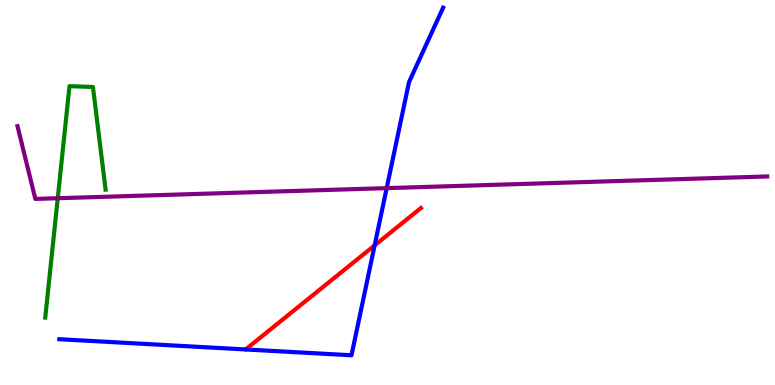[{'lines': ['blue', 'red'], 'intersections': [{'x': 4.83, 'y': 3.63}]}, {'lines': ['green', 'red'], 'intersections': []}, {'lines': ['purple', 'red'], 'intersections': []}, {'lines': ['blue', 'green'], 'intersections': []}, {'lines': ['blue', 'purple'], 'intersections': [{'x': 4.99, 'y': 5.11}]}, {'lines': ['green', 'purple'], 'intersections': [{'x': 0.745, 'y': 4.85}]}]